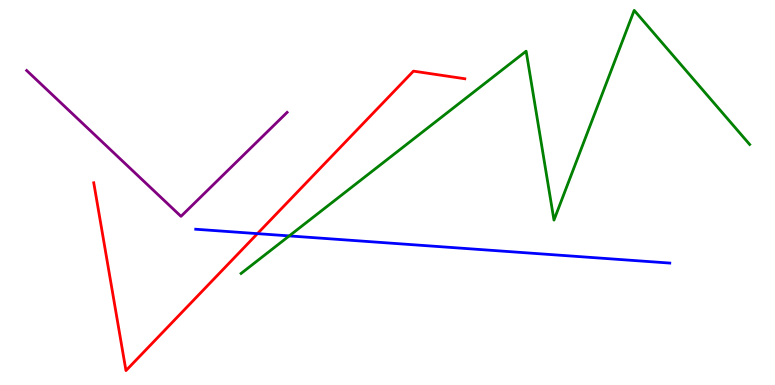[{'lines': ['blue', 'red'], 'intersections': [{'x': 3.32, 'y': 3.93}]}, {'lines': ['green', 'red'], 'intersections': []}, {'lines': ['purple', 'red'], 'intersections': []}, {'lines': ['blue', 'green'], 'intersections': [{'x': 3.73, 'y': 3.87}]}, {'lines': ['blue', 'purple'], 'intersections': []}, {'lines': ['green', 'purple'], 'intersections': []}]